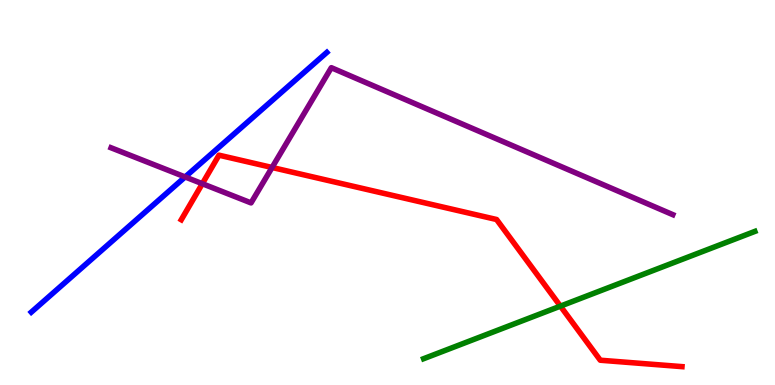[{'lines': ['blue', 'red'], 'intersections': []}, {'lines': ['green', 'red'], 'intersections': [{'x': 7.23, 'y': 2.05}]}, {'lines': ['purple', 'red'], 'intersections': [{'x': 2.61, 'y': 5.23}, {'x': 3.51, 'y': 5.65}]}, {'lines': ['blue', 'green'], 'intersections': []}, {'lines': ['blue', 'purple'], 'intersections': [{'x': 2.39, 'y': 5.4}]}, {'lines': ['green', 'purple'], 'intersections': []}]